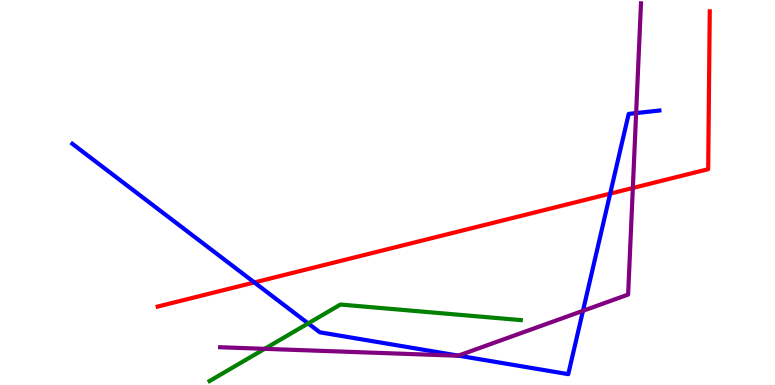[{'lines': ['blue', 'red'], 'intersections': [{'x': 3.28, 'y': 2.66}, {'x': 7.87, 'y': 4.97}]}, {'lines': ['green', 'red'], 'intersections': []}, {'lines': ['purple', 'red'], 'intersections': [{'x': 8.17, 'y': 5.12}]}, {'lines': ['blue', 'green'], 'intersections': [{'x': 3.98, 'y': 1.6}]}, {'lines': ['blue', 'purple'], 'intersections': [{'x': 5.91, 'y': 0.763}, {'x': 7.52, 'y': 1.93}, {'x': 8.21, 'y': 7.06}]}, {'lines': ['green', 'purple'], 'intersections': [{'x': 3.42, 'y': 0.939}]}]